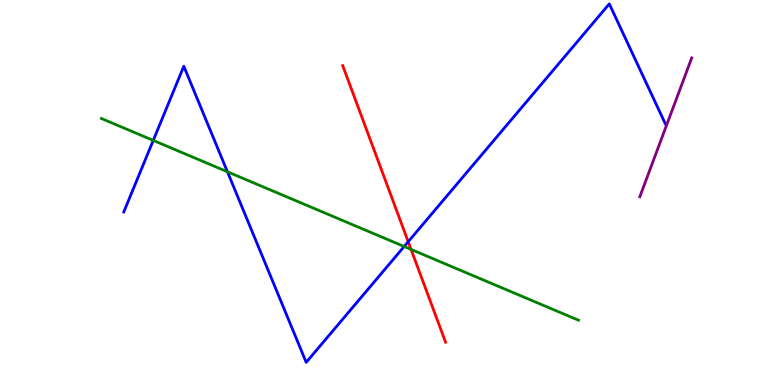[{'lines': ['blue', 'red'], 'intersections': [{'x': 5.27, 'y': 3.72}]}, {'lines': ['green', 'red'], 'intersections': [{'x': 5.3, 'y': 3.52}]}, {'lines': ['purple', 'red'], 'intersections': []}, {'lines': ['blue', 'green'], 'intersections': [{'x': 1.98, 'y': 6.35}, {'x': 2.93, 'y': 5.54}, {'x': 5.22, 'y': 3.6}]}, {'lines': ['blue', 'purple'], 'intersections': []}, {'lines': ['green', 'purple'], 'intersections': []}]